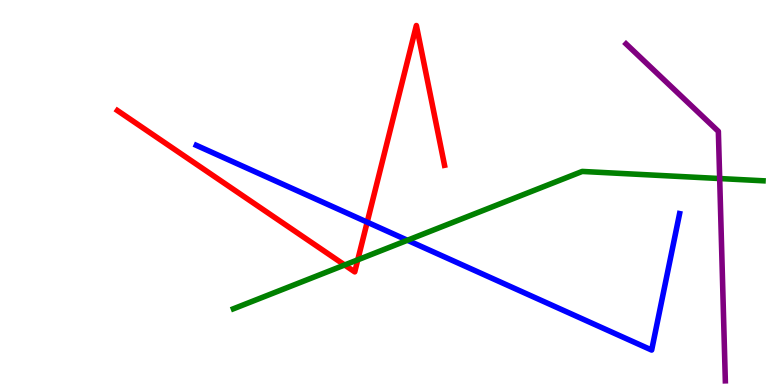[{'lines': ['blue', 'red'], 'intersections': [{'x': 4.74, 'y': 4.23}]}, {'lines': ['green', 'red'], 'intersections': [{'x': 4.45, 'y': 3.12}, {'x': 4.62, 'y': 3.25}]}, {'lines': ['purple', 'red'], 'intersections': []}, {'lines': ['blue', 'green'], 'intersections': [{'x': 5.26, 'y': 3.76}]}, {'lines': ['blue', 'purple'], 'intersections': []}, {'lines': ['green', 'purple'], 'intersections': [{'x': 9.29, 'y': 5.36}]}]